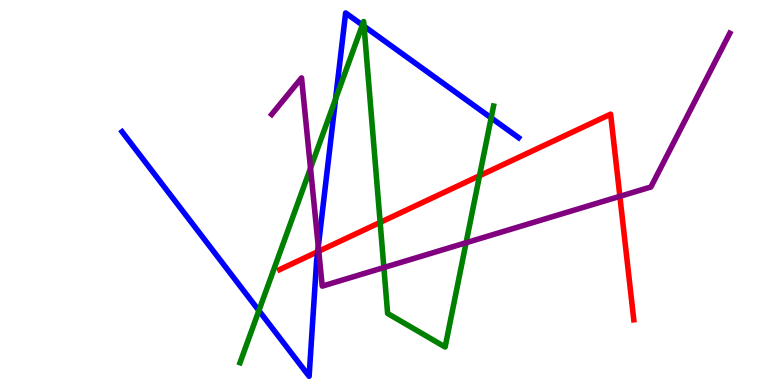[{'lines': ['blue', 'red'], 'intersections': [{'x': 4.1, 'y': 3.46}]}, {'lines': ['green', 'red'], 'intersections': [{'x': 4.91, 'y': 4.22}, {'x': 6.19, 'y': 5.44}]}, {'lines': ['purple', 'red'], 'intersections': [{'x': 4.11, 'y': 3.47}, {'x': 8.0, 'y': 4.9}]}, {'lines': ['blue', 'green'], 'intersections': [{'x': 3.34, 'y': 1.93}, {'x': 4.33, 'y': 7.43}, {'x': 4.68, 'y': 9.35}, {'x': 4.7, 'y': 9.32}, {'x': 6.34, 'y': 6.94}]}, {'lines': ['blue', 'purple'], 'intersections': [{'x': 4.11, 'y': 3.59}]}, {'lines': ['green', 'purple'], 'intersections': [{'x': 4.01, 'y': 5.63}, {'x': 4.95, 'y': 3.05}, {'x': 6.01, 'y': 3.69}]}]